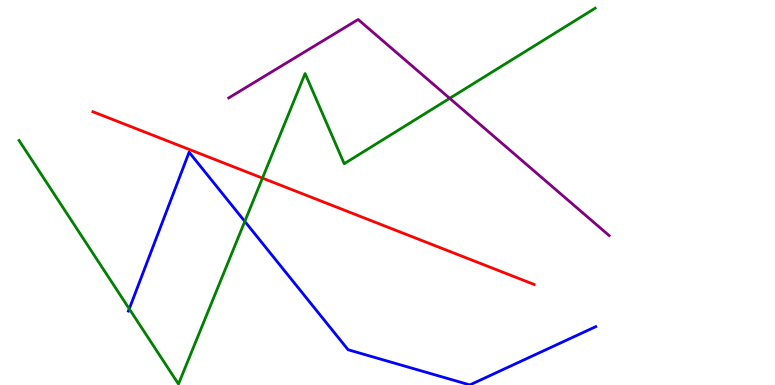[{'lines': ['blue', 'red'], 'intersections': []}, {'lines': ['green', 'red'], 'intersections': [{'x': 3.39, 'y': 5.37}]}, {'lines': ['purple', 'red'], 'intersections': []}, {'lines': ['blue', 'green'], 'intersections': [{'x': 1.67, 'y': 1.98}, {'x': 3.16, 'y': 4.25}]}, {'lines': ['blue', 'purple'], 'intersections': []}, {'lines': ['green', 'purple'], 'intersections': [{'x': 5.8, 'y': 7.45}]}]